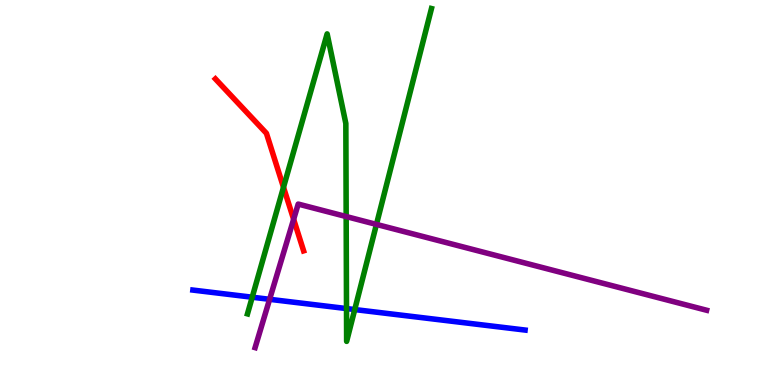[{'lines': ['blue', 'red'], 'intersections': []}, {'lines': ['green', 'red'], 'intersections': [{'x': 3.66, 'y': 5.14}]}, {'lines': ['purple', 'red'], 'intersections': [{'x': 3.79, 'y': 4.3}]}, {'lines': ['blue', 'green'], 'intersections': [{'x': 3.25, 'y': 2.28}, {'x': 4.47, 'y': 1.99}, {'x': 4.58, 'y': 1.96}]}, {'lines': ['blue', 'purple'], 'intersections': [{'x': 3.48, 'y': 2.23}]}, {'lines': ['green', 'purple'], 'intersections': [{'x': 4.47, 'y': 4.38}, {'x': 4.86, 'y': 4.17}]}]